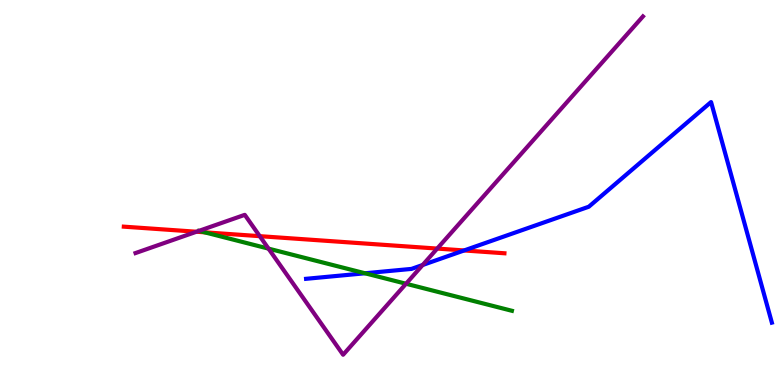[{'lines': ['blue', 'red'], 'intersections': [{'x': 5.99, 'y': 3.49}]}, {'lines': ['green', 'red'], 'intersections': [{'x': 2.64, 'y': 3.97}]}, {'lines': ['purple', 'red'], 'intersections': [{'x': 2.54, 'y': 3.98}, {'x': 3.35, 'y': 3.87}, {'x': 5.64, 'y': 3.54}]}, {'lines': ['blue', 'green'], 'intersections': [{'x': 4.71, 'y': 2.9}]}, {'lines': ['blue', 'purple'], 'intersections': [{'x': 5.45, 'y': 3.12}]}, {'lines': ['green', 'purple'], 'intersections': [{'x': 3.46, 'y': 3.54}, {'x': 5.24, 'y': 2.63}]}]